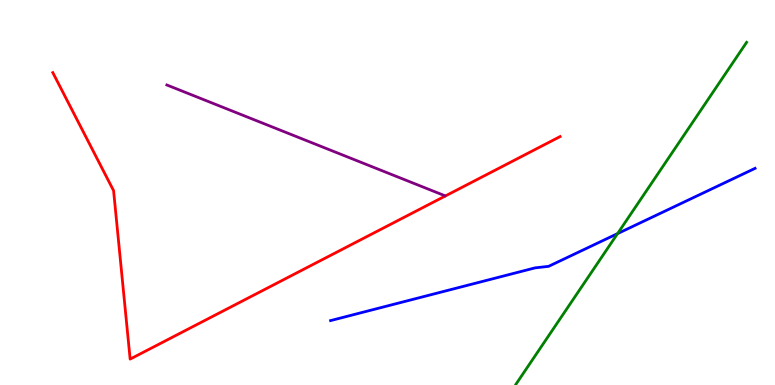[{'lines': ['blue', 'red'], 'intersections': []}, {'lines': ['green', 'red'], 'intersections': []}, {'lines': ['purple', 'red'], 'intersections': []}, {'lines': ['blue', 'green'], 'intersections': [{'x': 7.97, 'y': 3.93}]}, {'lines': ['blue', 'purple'], 'intersections': []}, {'lines': ['green', 'purple'], 'intersections': []}]